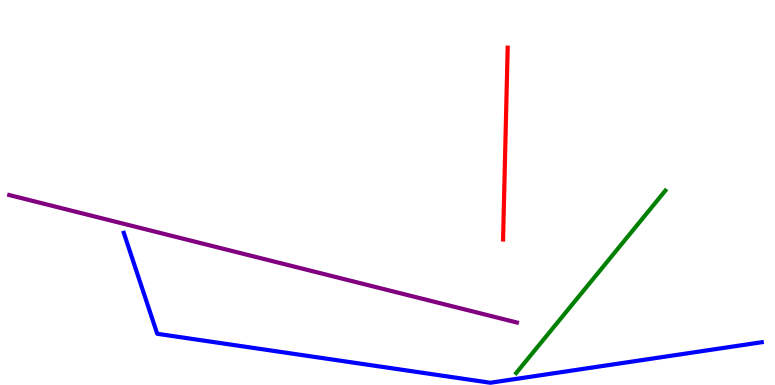[{'lines': ['blue', 'red'], 'intersections': []}, {'lines': ['green', 'red'], 'intersections': []}, {'lines': ['purple', 'red'], 'intersections': []}, {'lines': ['blue', 'green'], 'intersections': []}, {'lines': ['blue', 'purple'], 'intersections': []}, {'lines': ['green', 'purple'], 'intersections': []}]